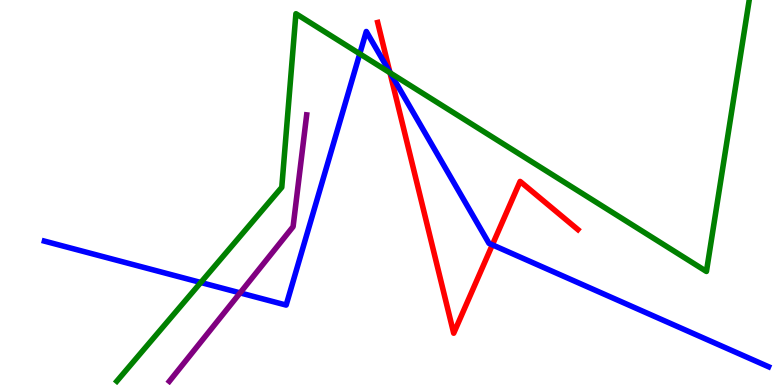[{'lines': ['blue', 'red'], 'intersections': [{'x': 5.03, 'y': 8.13}, {'x': 6.35, 'y': 3.64}]}, {'lines': ['green', 'red'], 'intersections': [{'x': 5.03, 'y': 8.11}]}, {'lines': ['purple', 'red'], 'intersections': []}, {'lines': ['blue', 'green'], 'intersections': [{'x': 2.59, 'y': 2.66}, {'x': 4.64, 'y': 8.6}, {'x': 5.04, 'y': 8.1}]}, {'lines': ['blue', 'purple'], 'intersections': [{'x': 3.1, 'y': 2.39}]}, {'lines': ['green', 'purple'], 'intersections': []}]